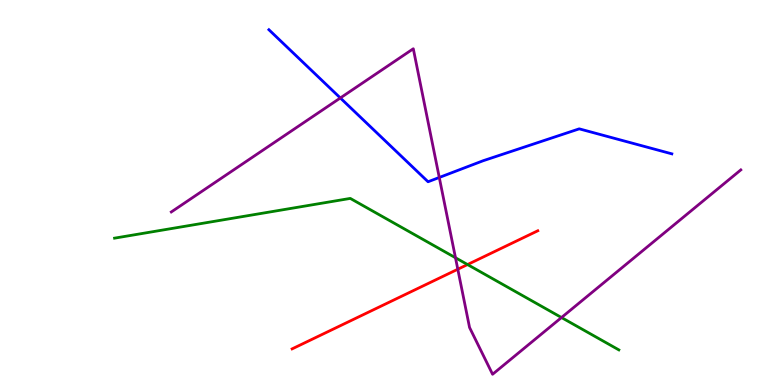[{'lines': ['blue', 'red'], 'intersections': []}, {'lines': ['green', 'red'], 'intersections': [{'x': 6.03, 'y': 3.13}]}, {'lines': ['purple', 'red'], 'intersections': [{'x': 5.91, 'y': 3.01}]}, {'lines': ['blue', 'green'], 'intersections': []}, {'lines': ['blue', 'purple'], 'intersections': [{'x': 4.39, 'y': 7.46}, {'x': 5.67, 'y': 5.39}]}, {'lines': ['green', 'purple'], 'intersections': [{'x': 5.88, 'y': 3.31}, {'x': 7.24, 'y': 1.75}]}]